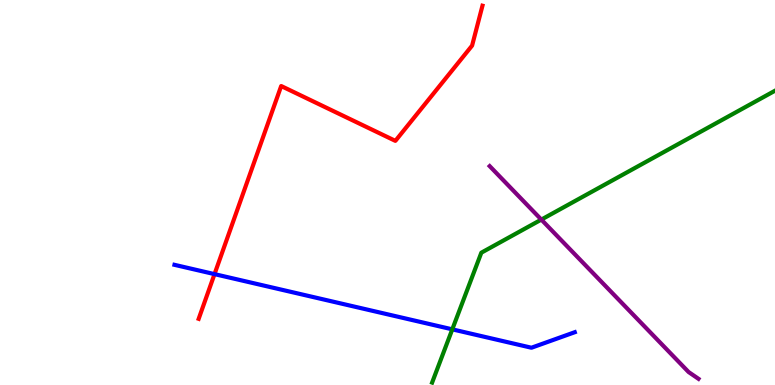[{'lines': ['blue', 'red'], 'intersections': [{'x': 2.77, 'y': 2.88}]}, {'lines': ['green', 'red'], 'intersections': []}, {'lines': ['purple', 'red'], 'intersections': []}, {'lines': ['blue', 'green'], 'intersections': [{'x': 5.84, 'y': 1.45}]}, {'lines': ['blue', 'purple'], 'intersections': []}, {'lines': ['green', 'purple'], 'intersections': [{'x': 6.98, 'y': 4.3}]}]